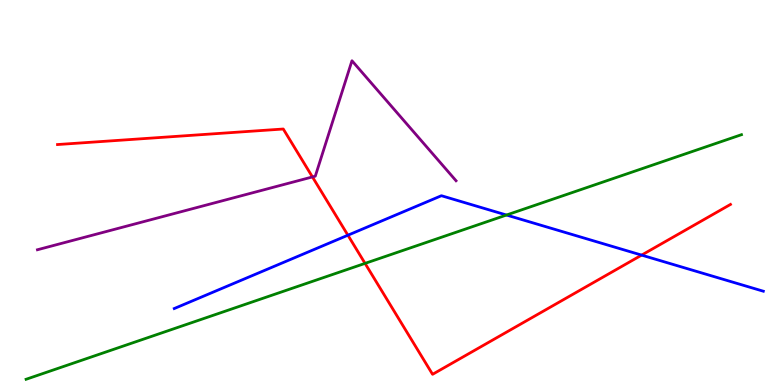[{'lines': ['blue', 'red'], 'intersections': [{'x': 4.49, 'y': 3.89}, {'x': 8.28, 'y': 3.37}]}, {'lines': ['green', 'red'], 'intersections': [{'x': 4.71, 'y': 3.16}]}, {'lines': ['purple', 'red'], 'intersections': [{'x': 4.03, 'y': 5.4}]}, {'lines': ['blue', 'green'], 'intersections': [{'x': 6.54, 'y': 4.41}]}, {'lines': ['blue', 'purple'], 'intersections': []}, {'lines': ['green', 'purple'], 'intersections': []}]